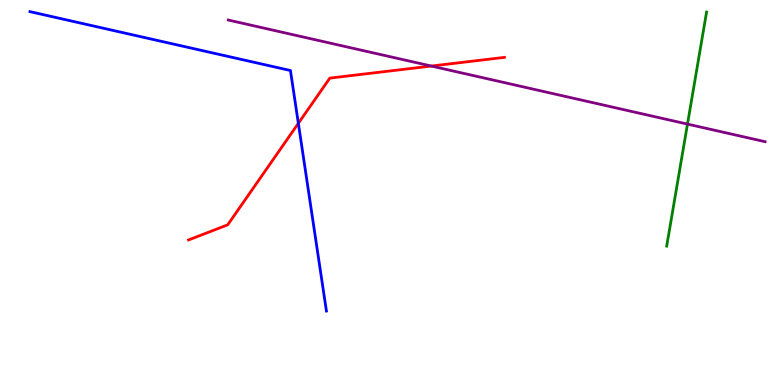[{'lines': ['blue', 'red'], 'intersections': [{'x': 3.85, 'y': 6.8}]}, {'lines': ['green', 'red'], 'intersections': []}, {'lines': ['purple', 'red'], 'intersections': [{'x': 5.57, 'y': 8.28}]}, {'lines': ['blue', 'green'], 'intersections': []}, {'lines': ['blue', 'purple'], 'intersections': []}, {'lines': ['green', 'purple'], 'intersections': [{'x': 8.87, 'y': 6.78}]}]